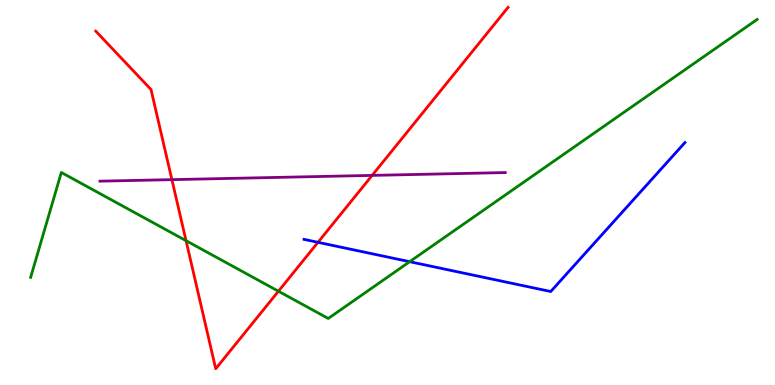[{'lines': ['blue', 'red'], 'intersections': [{'x': 4.1, 'y': 3.71}]}, {'lines': ['green', 'red'], 'intersections': [{'x': 2.4, 'y': 3.75}, {'x': 3.59, 'y': 2.44}]}, {'lines': ['purple', 'red'], 'intersections': [{'x': 2.22, 'y': 5.33}, {'x': 4.8, 'y': 5.44}]}, {'lines': ['blue', 'green'], 'intersections': [{'x': 5.29, 'y': 3.2}]}, {'lines': ['blue', 'purple'], 'intersections': []}, {'lines': ['green', 'purple'], 'intersections': []}]